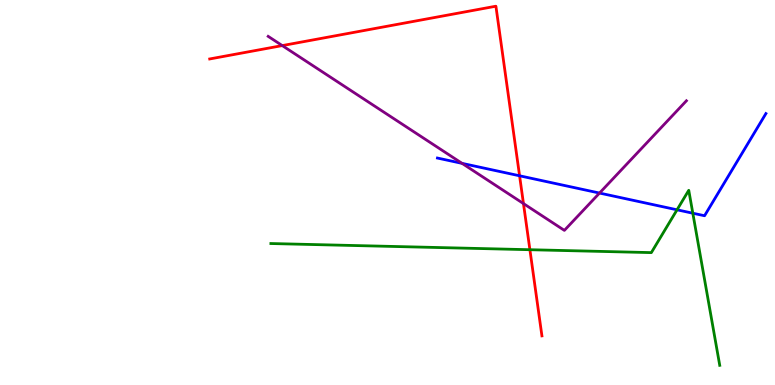[{'lines': ['blue', 'red'], 'intersections': [{'x': 6.7, 'y': 5.43}]}, {'lines': ['green', 'red'], 'intersections': [{'x': 6.84, 'y': 3.51}]}, {'lines': ['purple', 'red'], 'intersections': [{'x': 3.64, 'y': 8.82}, {'x': 6.75, 'y': 4.71}]}, {'lines': ['blue', 'green'], 'intersections': [{'x': 8.74, 'y': 4.55}, {'x': 8.94, 'y': 4.46}]}, {'lines': ['blue', 'purple'], 'intersections': [{'x': 5.96, 'y': 5.76}, {'x': 7.74, 'y': 4.99}]}, {'lines': ['green', 'purple'], 'intersections': []}]